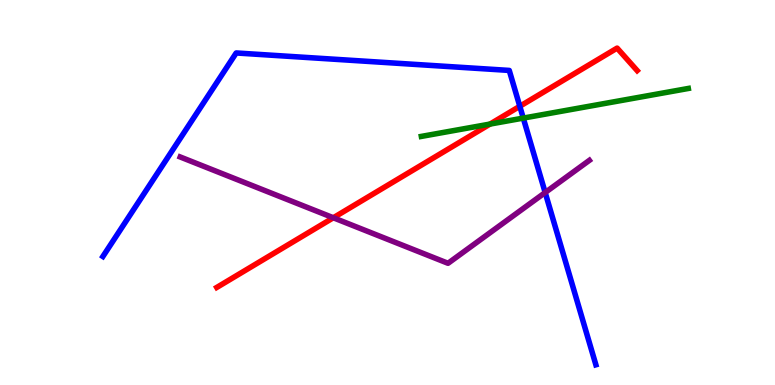[{'lines': ['blue', 'red'], 'intersections': [{'x': 6.71, 'y': 7.24}]}, {'lines': ['green', 'red'], 'intersections': [{'x': 6.32, 'y': 6.78}]}, {'lines': ['purple', 'red'], 'intersections': [{'x': 4.3, 'y': 4.34}]}, {'lines': ['blue', 'green'], 'intersections': [{'x': 6.75, 'y': 6.93}]}, {'lines': ['blue', 'purple'], 'intersections': [{'x': 7.03, 'y': 5.0}]}, {'lines': ['green', 'purple'], 'intersections': []}]